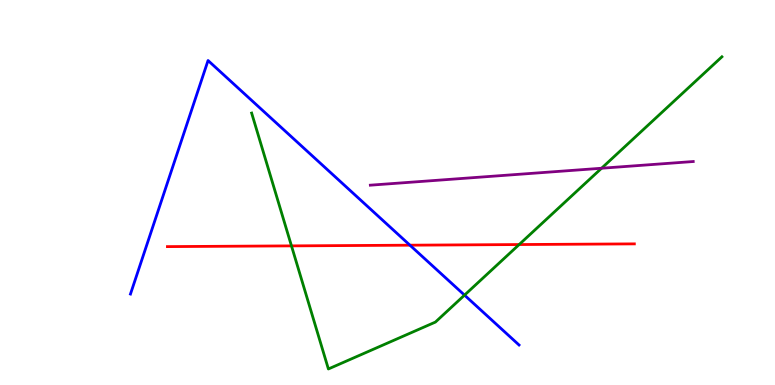[{'lines': ['blue', 'red'], 'intersections': [{'x': 5.29, 'y': 3.63}]}, {'lines': ['green', 'red'], 'intersections': [{'x': 3.76, 'y': 3.61}, {'x': 6.7, 'y': 3.65}]}, {'lines': ['purple', 'red'], 'intersections': []}, {'lines': ['blue', 'green'], 'intersections': [{'x': 5.99, 'y': 2.33}]}, {'lines': ['blue', 'purple'], 'intersections': []}, {'lines': ['green', 'purple'], 'intersections': [{'x': 7.76, 'y': 5.63}]}]